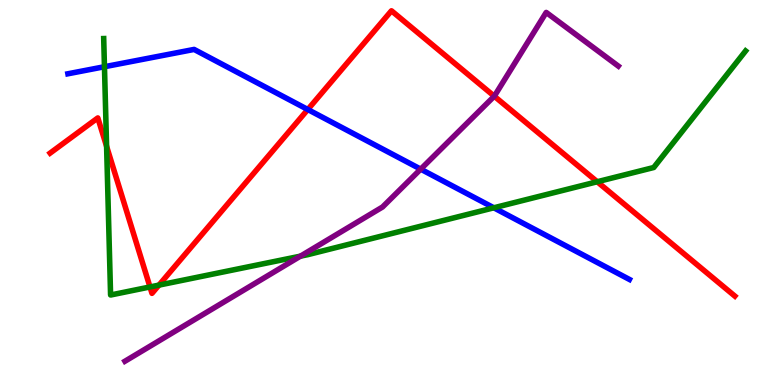[{'lines': ['blue', 'red'], 'intersections': [{'x': 3.97, 'y': 7.16}]}, {'lines': ['green', 'red'], 'intersections': [{'x': 1.38, 'y': 6.2}, {'x': 1.94, 'y': 2.55}, {'x': 2.05, 'y': 2.59}, {'x': 7.71, 'y': 5.28}]}, {'lines': ['purple', 'red'], 'intersections': [{'x': 6.38, 'y': 7.5}]}, {'lines': ['blue', 'green'], 'intersections': [{'x': 1.35, 'y': 8.27}, {'x': 6.37, 'y': 4.6}]}, {'lines': ['blue', 'purple'], 'intersections': [{'x': 5.43, 'y': 5.61}]}, {'lines': ['green', 'purple'], 'intersections': [{'x': 3.88, 'y': 3.35}]}]